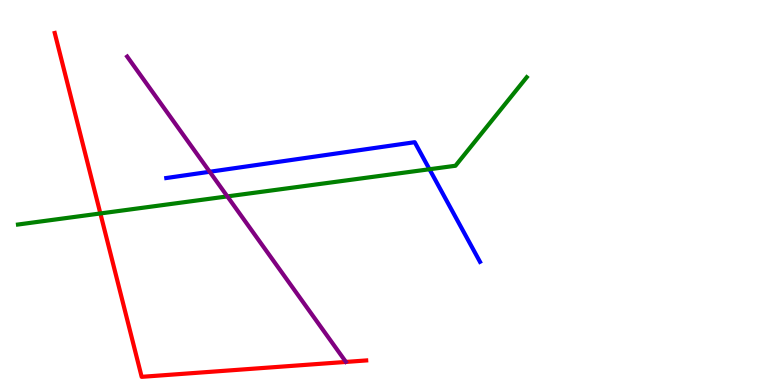[{'lines': ['blue', 'red'], 'intersections': []}, {'lines': ['green', 'red'], 'intersections': [{'x': 1.3, 'y': 4.46}]}, {'lines': ['purple', 'red'], 'intersections': []}, {'lines': ['blue', 'green'], 'intersections': [{'x': 5.54, 'y': 5.6}]}, {'lines': ['blue', 'purple'], 'intersections': [{'x': 2.71, 'y': 5.54}]}, {'lines': ['green', 'purple'], 'intersections': [{'x': 2.93, 'y': 4.9}]}]